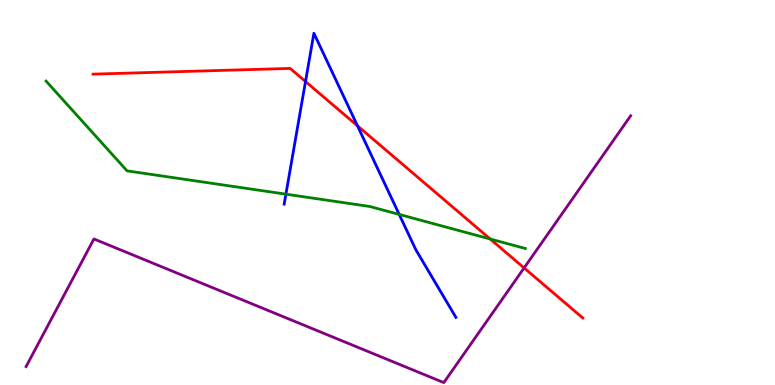[{'lines': ['blue', 'red'], 'intersections': [{'x': 3.94, 'y': 7.88}, {'x': 4.61, 'y': 6.73}]}, {'lines': ['green', 'red'], 'intersections': [{'x': 6.32, 'y': 3.79}]}, {'lines': ['purple', 'red'], 'intersections': [{'x': 6.76, 'y': 3.04}]}, {'lines': ['blue', 'green'], 'intersections': [{'x': 3.69, 'y': 4.96}, {'x': 5.15, 'y': 4.43}]}, {'lines': ['blue', 'purple'], 'intersections': []}, {'lines': ['green', 'purple'], 'intersections': []}]